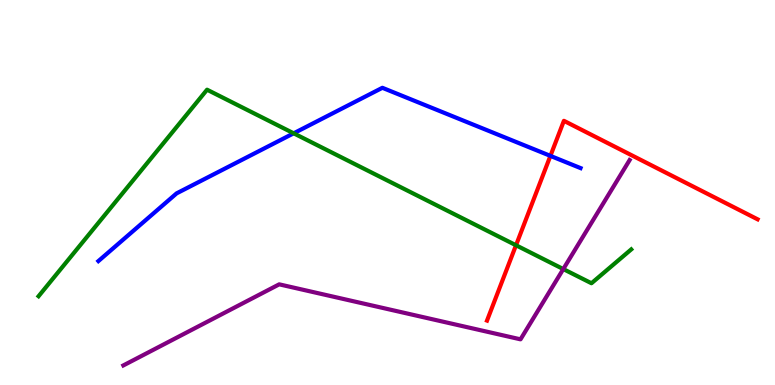[{'lines': ['blue', 'red'], 'intersections': [{'x': 7.1, 'y': 5.95}]}, {'lines': ['green', 'red'], 'intersections': [{'x': 6.66, 'y': 3.63}]}, {'lines': ['purple', 'red'], 'intersections': []}, {'lines': ['blue', 'green'], 'intersections': [{'x': 3.79, 'y': 6.54}]}, {'lines': ['blue', 'purple'], 'intersections': []}, {'lines': ['green', 'purple'], 'intersections': [{'x': 7.27, 'y': 3.01}]}]